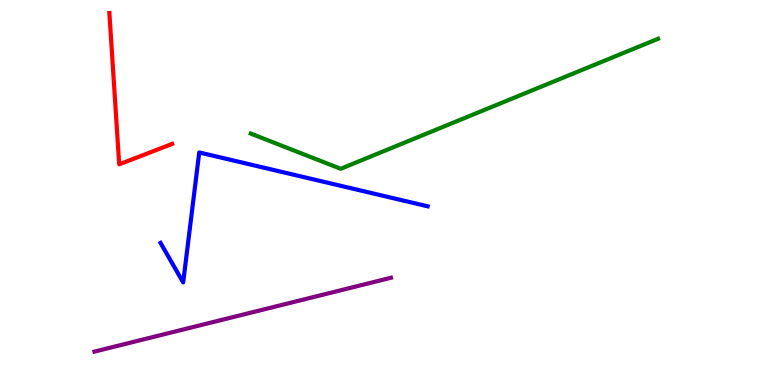[{'lines': ['blue', 'red'], 'intersections': []}, {'lines': ['green', 'red'], 'intersections': []}, {'lines': ['purple', 'red'], 'intersections': []}, {'lines': ['blue', 'green'], 'intersections': []}, {'lines': ['blue', 'purple'], 'intersections': []}, {'lines': ['green', 'purple'], 'intersections': []}]